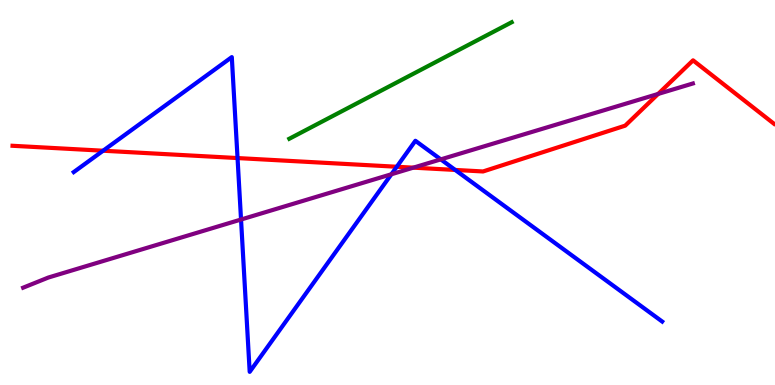[{'lines': ['blue', 'red'], 'intersections': [{'x': 1.33, 'y': 6.09}, {'x': 3.07, 'y': 5.89}, {'x': 5.12, 'y': 5.67}, {'x': 5.87, 'y': 5.59}]}, {'lines': ['green', 'red'], 'intersections': []}, {'lines': ['purple', 'red'], 'intersections': [{'x': 5.33, 'y': 5.65}, {'x': 8.49, 'y': 7.56}]}, {'lines': ['blue', 'green'], 'intersections': []}, {'lines': ['blue', 'purple'], 'intersections': [{'x': 3.11, 'y': 4.3}, {'x': 5.05, 'y': 5.47}, {'x': 5.69, 'y': 5.86}]}, {'lines': ['green', 'purple'], 'intersections': []}]